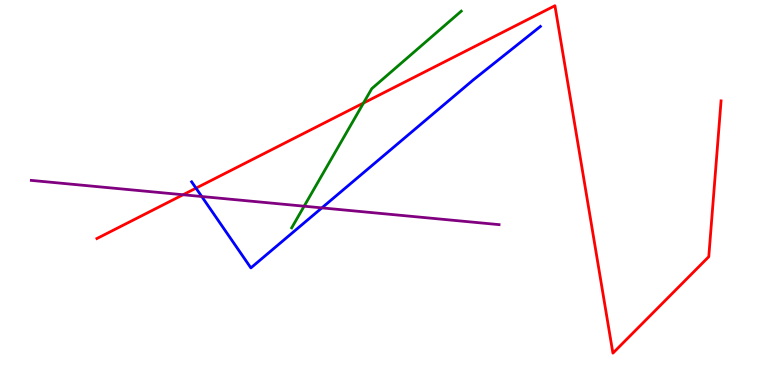[{'lines': ['blue', 'red'], 'intersections': [{'x': 2.53, 'y': 5.11}]}, {'lines': ['green', 'red'], 'intersections': [{'x': 4.69, 'y': 7.32}]}, {'lines': ['purple', 'red'], 'intersections': [{'x': 2.36, 'y': 4.94}]}, {'lines': ['blue', 'green'], 'intersections': []}, {'lines': ['blue', 'purple'], 'intersections': [{'x': 2.6, 'y': 4.9}, {'x': 4.15, 'y': 4.6}]}, {'lines': ['green', 'purple'], 'intersections': [{'x': 3.92, 'y': 4.64}]}]